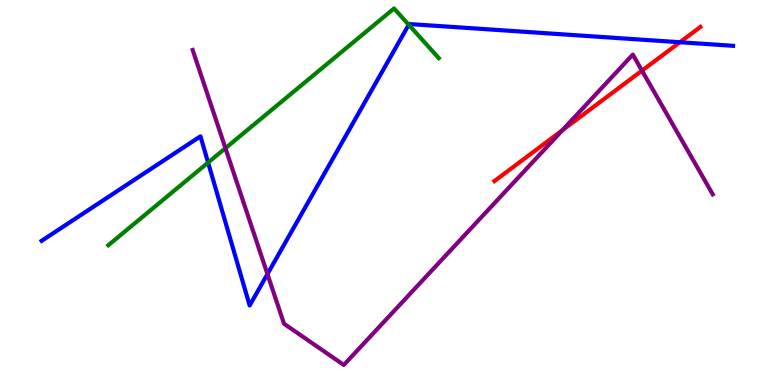[{'lines': ['blue', 'red'], 'intersections': [{'x': 8.77, 'y': 8.9}]}, {'lines': ['green', 'red'], 'intersections': []}, {'lines': ['purple', 'red'], 'intersections': [{'x': 7.26, 'y': 6.62}, {'x': 8.28, 'y': 8.17}]}, {'lines': ['blue', 'green'], 'intersections': [{'x': 2.69, 'y': 5.78}, {'x': 5.27, 'y': 9.36}]}, {'lines': ['blue', 'purple'], 'intersections': [{'x': 3.45, 'y': 2.88}]}, {'lines': ['green', 'purple'], 'intersections': [{'x': 2.91, 'y': 6.15}]}]